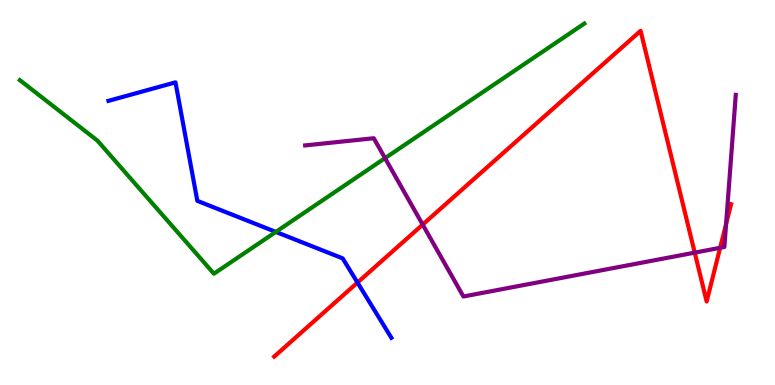[{'lines': ['blue', 'red'], 'intersections': [{'x': 4.61, 'y': 2.66}]}, {'lines': ['green', 'red'], 'intersections': []}, {'lines': ['purple', 'red'], 'intersections': [{'x': 5.45, 'y': 4.17}, {'x': 8.96, 'y': 3.44}, {'x': 9.29, 'y': 3.56}, {'x': 9.37, 'y': 4.18}]}, {'lines': ['blue', 'green'], 'intersections': [{'x': 3.56, 'y': 3.98}]}, {'lines': ['blue', 'purple'], 'intersections': []}, {'lines': ['green', 'purple'], 'intersections': [{'x': 4.97, 'y': 5.89}]}]